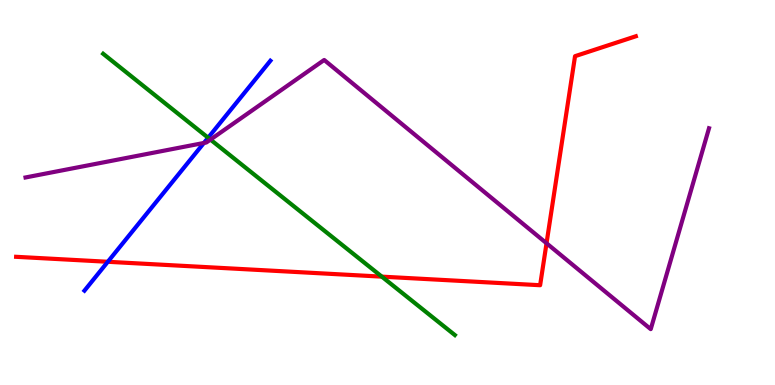[{'lines': ['blue', 'red'], 'intersections': [{'x': 1.39, 'y': 3.2}]}, {'lines': ['green', 'red'], 'intersections': [{'x': 4.93, 'y': 2.81}]}, {'lines': ['purple', 'red'], 'intersections': [{'x': 7.05, 'y': 3.68}]}, {'lines': ['blue', 'green'], 'intersections': [{'x': 2.69, 'y': 6.42}]}, {'lines': ['blue', 'purple'], 'intersections': [{'x': 2.63, 'y': 6.29}]}, {'lines': ['green', 'purple'], 'intersections': [{'x': 2.72, 'y': 6.37}]}]